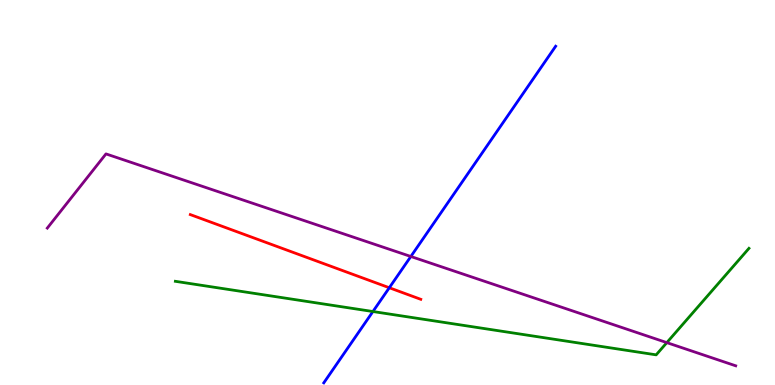[{'lines': ['blue', 'red'], 'intersections': [{'x': 5.02, 'y': 2.53}]}, {'lines': ['green', 'red'], 'intersections': []}, {'lines': ['purple', 'red'], 'intersections': []}, {'lines': ['blue', 'green'], 'intersections': [{'x': 4.81, 'y': 1.91}]}, {'lines': ['blue', 'purple'], 'intersections': [{'x': 5.3, 'y': 3.34}]}, {'lines': ['green', 'purple'], 'intersections': [{'x': 8.6, 'y': 1.1}]}]